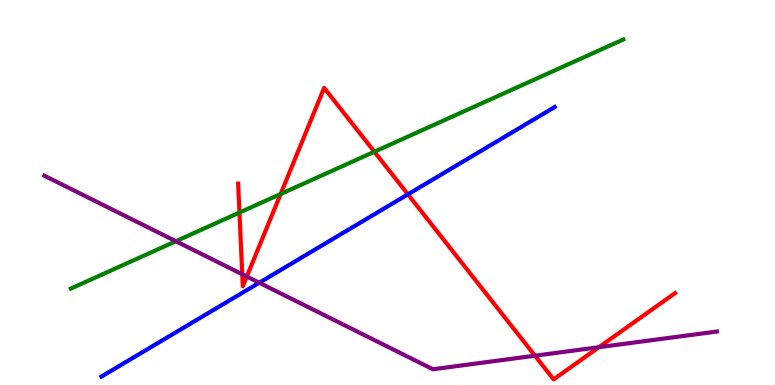[{'lines': ['blue', 'red'], 'intersections': [{'x': 5.26, 'y': 4.95}]}, {'lines': ['green', 'red'], 'intersections': [{'x': 3.09, 'y': 4.48}, {'x': 3.62, 'y': 4.96}, {'x': 4.83, 'y': 6.06}]}, {'lines': ['purple', 'red'], 'intersections': [{'x': 3.13, 'y': 2.88}, {'x': 3.18, 'y': 2.82}, {'x': 6.9, 'y': 0.761}, {'x': 7.73, 'y': 0.982}]}, {'lines': ['blue', 'green'], 'intersections': []}, {'lines': ['blue', 'purple'], 'intersections': [{'x': 3.35, 'y': 2.66}]}, {'lines': ['green', 'purple'], 'intersections': [{'x': 2.27, 'y': 3.73}]}]